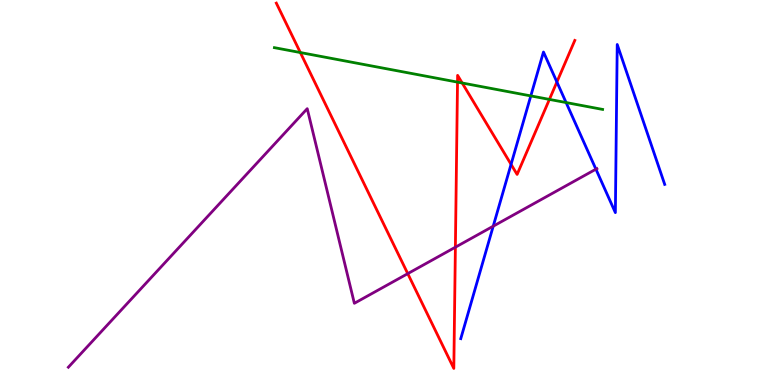[{'lines': ['blue', 'red'], 'intersections': [{'x': 6.59, 'y': 5.73}, {'x': 7.19, 'y': 7.87}]}, {'lines': ['green', 'red'], 'intersections': [{'x': 3.88, 'y': 8.64}, {'x': 5.9, 'y': 7.87}, {'x': 5.96, 'y': 7.84}, {'x': 7.09, 'y': 7.42}]}, {'lines': ['purple', 'red'], 'intersections': [{'x': 5.26, 'y': 2.89}, {'x': 5.88, 'y': 3.58}]}, {'lines': ['blue', 'green'], 'intersections': [{'x': 6.85, 'y': 7.51}, {'x': 7.3, 'y': 7.34}]}, {'lines': ['blue', 'purple'], 'intersections': [{'x': 6.36, 'y': 4.12}, {'x': 7.69, 'y': 5.61}]}, {'lines': ['green', 'purple'], 'intersections': []}]